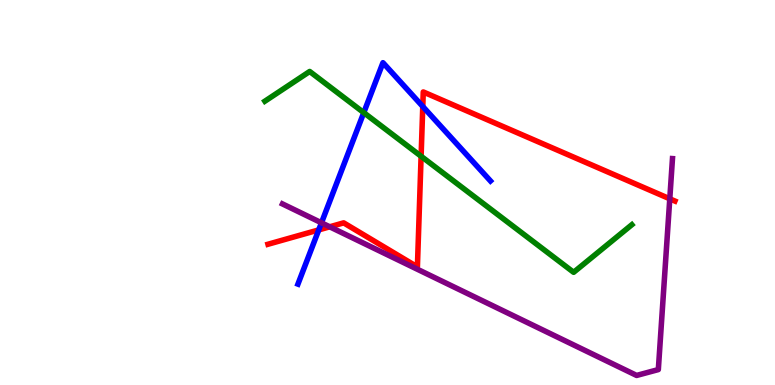[{'lines': ['blue', 'red'], 'intersections': [{'x': 4.11, 'y': 4.03}, {'x': 5.46, 'y': 7.23}]}, {'lines': ['green', 'red'], 'intersections': [{'x': 5.43, 'y': 5.94}]}, {'lines': ['purple', 'red'], 'intersections': [{'x': 4.25, 'y': 4.11}, {'x': 8.64, 'y': 4.84}]}, {'lines': ['blue', 'green'], 'intersections': [{'x': 4.69, 'y': 7.07}]}, {'lines': ['blue', 'purple'], 'intersections': [{'x': 4.15, 'y': 4.21}]}, {'lines': ['green', 'purple'], 'intersections': []}]